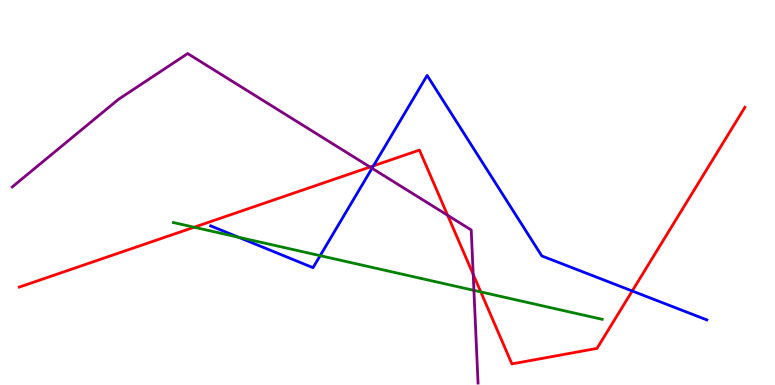[{'lines': ['blue', 'red'], 'intersections': [{'x': 4.82, 'y': 5.69}, {'x': 8.16, 'y': 2.44}]}, {'lines': ['green', 'red'], 'intersections': [{'x': 2.5, 'y': 4.1}, {'x': 6.2, 'y': 2.42}]}, {'lines': ['purple', 'red'], 'intersections': [{'x': 4.77, 'y': 5.66}, {'x': 5.78, 'y': 4.41}, {'x': 6.11, 'y': 2.87}]}, {'lines': ['blue', 'green'], 'intersections': [{'x': 3.08, 'y': 3.84}, {'x': 4.13, 'y': 3.36}]}, {'lines': ['blue', 'purple'], 'intersections': [{'x': 4.8, 'y': 5.63}]}, {'lines': ['green', 'purple'], 'intersections': [{'x': 6.12, 'y': 2.46}]}]